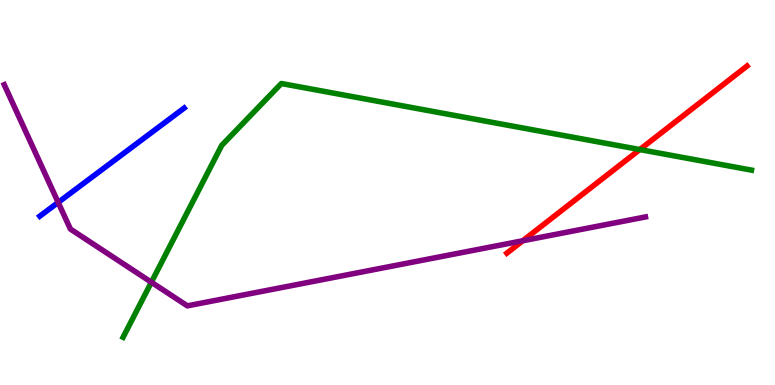[{'lines': ['blue', 'red'], 'intersections': []}, {'lines': ['green', 'red'], 'intersections': [{'x': 8.26, 'y': 6.12}]}, {'lines': ['purple', 'red'], 'intersections': [{'x': 6.75, 'y': 3.75}]}, {'lines': ['blue', 'green'], 'intersections': []}, {'lines': ['blue', 'purple'], 'intersections': [{'x': 0.751, 'y': 4.74}]}, {'lines': ['green', 'purple'], 'intersections': [{'x': 1.95, 'y': 2.67}]}]